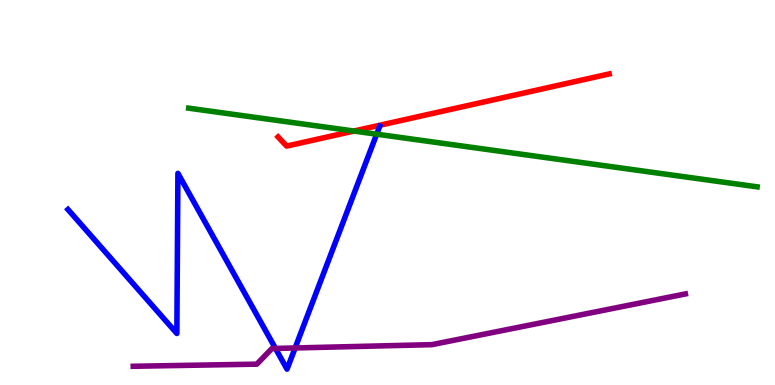[{'lines': ['blue', 'red'], 'intersections': []}, {'lines': ['green', 'red'], 'intersections': [{'x': 4.57, 'y': 6.6}]}, {'lines': ['purple', 'red'], 'intersections': []}, {'lines': ['blue', 'green'], 'intersections': [{'x': 4.86, 'y': 6.51}]}, {'lines': ['blue', 'purple'], 'intersections': [{'x': 3.55, 'y': 0.949}, {'x': 3.81, 'y': 0.962}]}, {'lines': ['green', 'purple'], 'intersections': []}]